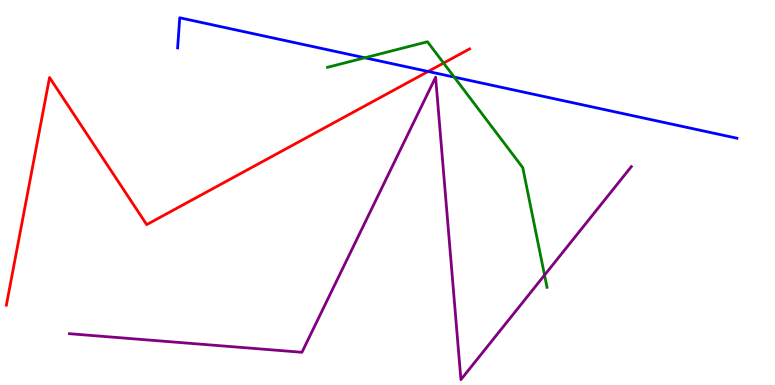[{'lines': ['blue', 'red'], 'intersections': [{'x': 5.52, 'y': 8.14}]}, {'lines': ['green', 'red'], 'intersections': [{'x': 5.72, 'y': 8.36}]}, {'lines': ['purple', 'red'], 'intersections': []}, {'lines': ['blue', 'green'], 'intersections': [{'x': 4.71, 'y': 8.5}, {'x': 5.86, 'y': 8.0}]}, {'lines': ['blue', 'purple'], 'intersections': []}, {'lines': ['green', 'purple'], 'intersections': [{'x': 7.03, 'y': 2.85}]}]